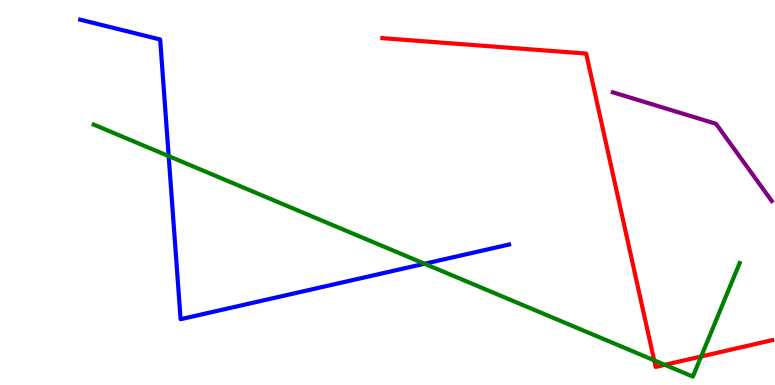[{'lines': ['blue', 'red'], 'intersections': []}, {'lines': ['green', 'red'], 'intersections': [{'x': 8.44, 'y': 0.641}, {'x': 8.58, 'y': 0.524}, {'x': 9.05, 'y': 0.741}]}, {'lines': ['purple', 'red'], 'intersections': []}, {'lines': ['blue', 'green'], 'intersections': [{'x': 2.18, 'y': 5.94}, {'x': 5.48, 'y': 3.15}]}, {'lines': ['blue', 'purple'], 'intersections': []}, {'lines': ['green', 'purple'], 'intersections': []}]